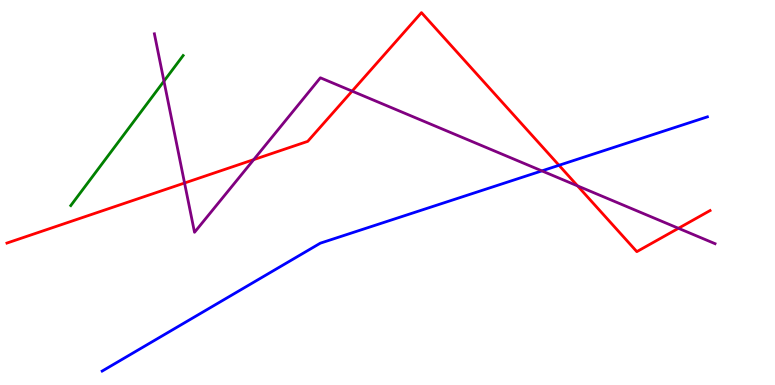[{'lines': ['blue', 'red'], 'intersections': [{'x': 7.21, 'y': 5.71}]}, {'lines': ['green', 'red'], 'intersections': []}, {'lines': ['purple', 'red'], 'intersections': [{'x': 2.38, 'y': 5.25}, {'x': 3.27, 'y': 5.85}, {'x': 4.54, 'y': 7.63}, {'x': 7.45, 'y': 5.17}, {'x': 8.75, 'y': 4.07}]}, {'lines': ['blue', 'green'], 'intersections': []}, {'lines': ['blue', 'purple'], 'intersections': [{'x': 6.99, 'y': 5.56}]}, {'lines': ['green', 'purple'], 'intersections': [{'x': 2.12, 'y': 7.89}]}]